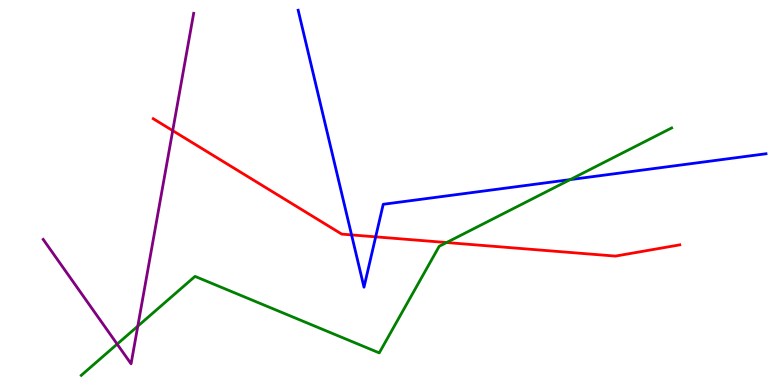[{'lines': ['blue', 'red'], 'intersections': [{'x': 4.54, 'y': 3.9}, {'x': 4.85, 'y': 3.85}]}, {'lines': ['green', 'red'], 'intersections': [{'x': 5.76, 'y': 3.7}]}, {'lines': ['purple', 'red'], 'intersections': [{'x': 2.23, 'y': 6.61}]}, {'lines': ['blue', 'green'], 'intersections': [{'x': 7.36, 'y': 5.33}]}, {'lines': ['blue', 'purple'], 'intersections': []}, {'lines': ['green', 'purple'], 'intersections': [{'x': 1.51, 'y': 1.06}, {'x': 1.78, 'y': 1.53}]}]